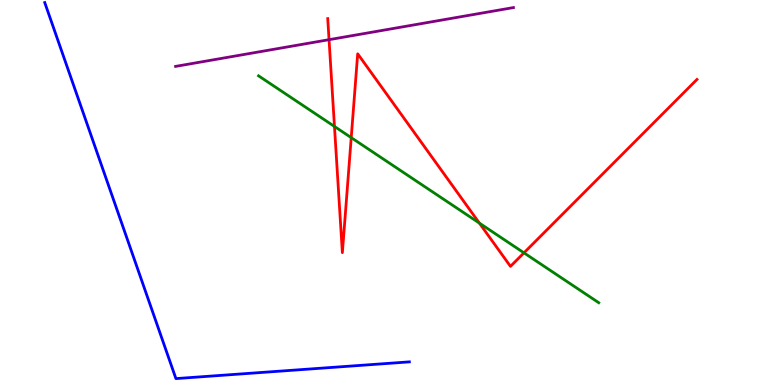[{'lines': ['blue', 'red'], 'intersections': []}, {'lines': ['green', 'red'], 'intersections': [{'x': 4.32, 'y': 6.72}, {'x': 4.53, 'y': 6.43}, {'x': 6.19, 'y': 4.21}, {'x': 6.76, 'y': 3.43}]}, {'lines': ['purple', 'red'], 'intersections': [{'x': 4.25, 'y': 8.97}]}, {'lines': ['blue', 'green'], 'intersections': []}, {'lines': ['blue', 'purple'], 'intersections': []}, {'lines': ['green', 'purple'], 'intersections': []}]